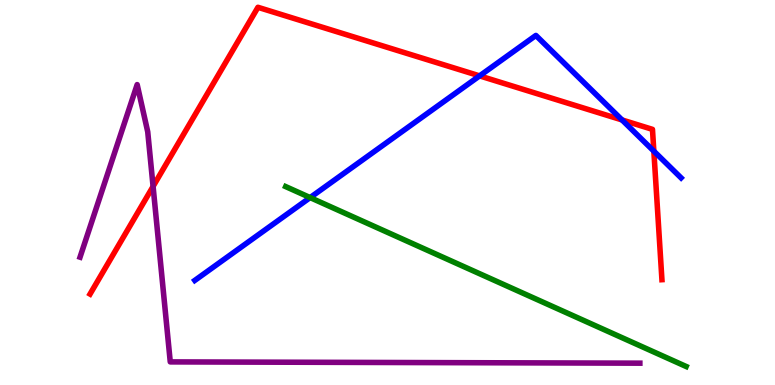[{'lines': ['blue', 'red'], 'intersections': [{'x': 6.19, 'y': 8.03}, {'x': 8.03, 'y': 6.88}, {'x': 8.44, 'y': 6.07}]}, {'lines': ['green', 'red'], 'intersections': []}, {'lines': ['purple', 'red'], 'intersections': [{'x': 1.98, 'y': 5.16}]}, {'lines': ['blue', 'green'], 'intersections': [{'x': 4.0, 'y': 4.87}]}, {'lines': ['blue', 'purple'], 'intersections': []}, {'lines': ['green', 'purple'], 'intersections': []}]